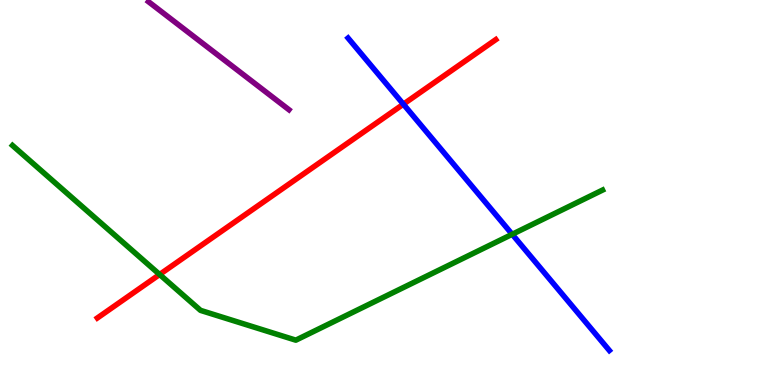[{'lines': ['blue', 'red'], 'intersections': [{'x': 5.2, 'y': 7.29}]}, {'lines': ['green', 'red'], 'intersections': [{'x': 2.06, 'y': 2.87}]}, {'lines': ['purple', 'red'], 'intersections': []}, {'lines': ['blue', 'green'], 'intersections': [{'x': 6.61, 'y': 3.91}]}, {'lines': ['blue', 'purple'], 'intersections': []}, {'lines': ['green', 'purple'], 'intersections': []}]